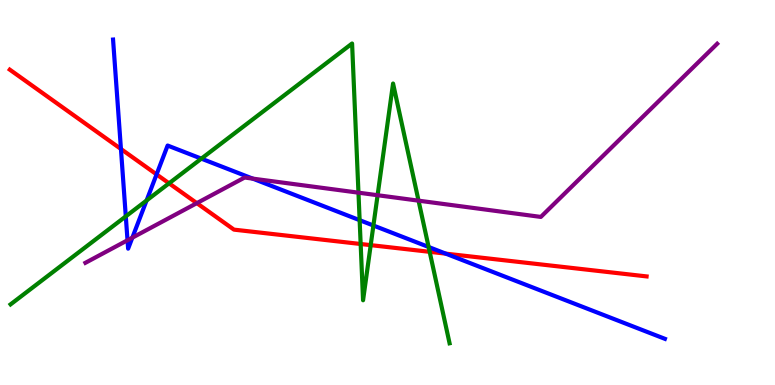[{'lines': ['blue', 'red'], 'intersections': [{'x': 1.56, 'y': 6.13}, {'x': 2.02, 'y': 5.47}, {'x': 5.75, 'y': 3.41}]}, {'lines': ['green', 'red'], 'intersections': [{'x': 2.18, 'y': 5.24}, {'x': 4.65, 'y': 3.66}, {'x': 4.78, 'y': 3.63}, {'x': 5.54, 'y': 3.46}]}, {'lines': ['purple', 'red'], 'intersections': [{'x': 2.54, 'y': 4.72}]}, {'lines': ['blue', 'green'], 'intersections': [{'x': 1.62, 'y': 4.38}, {'x': 1.89, 'y': 4.79}, {'x': 2.6, 'y': 5.88}, {'x': 4.64, 'y': 4.28}, {'x': 4.82, 'y': 4.14}, {'x': 5.53, 'y': 3.58}]}, {'lines': ['blue', 'purple'], 'intersections': [{'x': 1.65, 'y': 3.76}, {'x': 1.71, 'y': 3.83}, {'x': 3.26, 'y': 5.36}]}, {'lines': ['green', 'purple'], 'intersections': [{'x': 4.63, 'y': 5.0}, {'x': 4.87, 'y': 4.93}, {'x': 5.4, 'y': 4.79}]}]